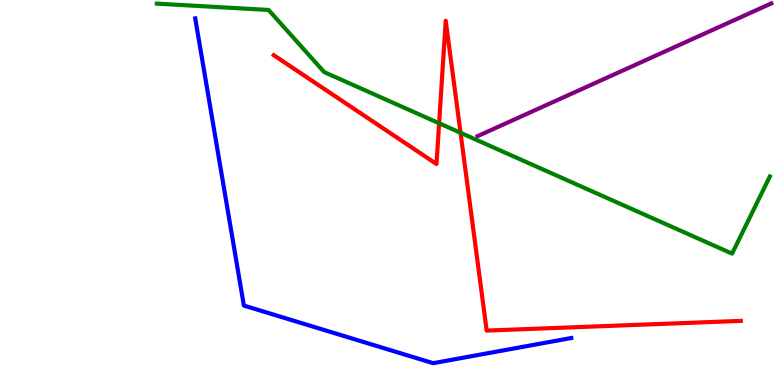[{'lines': ['blue', 'red'], 'intersections': []}, {'lines': ['green', 'red'], 'intersections': [{'x': 5.67, 'y': 6.8}, {'x': 5.94, 'y': 6.55}]}, {'lines': ['purple', 'red'], 'intersections': []}, {'lines': ['blue', 'green'], 'intersections': []}, {'lines': ['blue', 'purple'], 'intersections': []}, {'lines': ['green', 'purple'], 'intersections': []}]